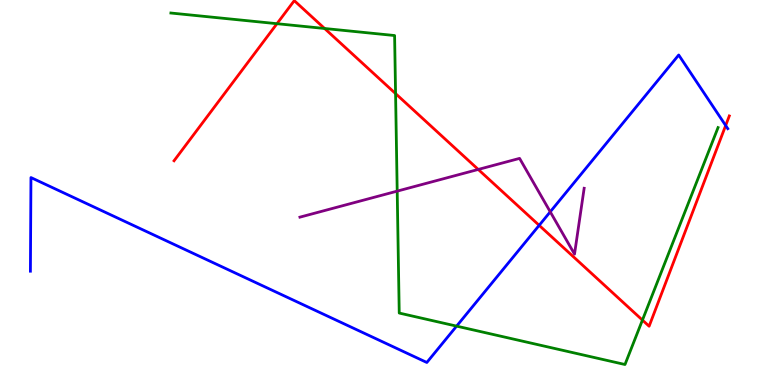[{'lines': ['blue', 'red'], 'intersections': [{'x': 6.96, 'y': 4.15}, {'x': 9.36, 'y': 6.74}]}, {'lines': ['green', 'red'], 'intersections': [{'x': 3.57, 'y': 9.38}, {'x': 4.19, 'y': 9.26}, {'x': 5.1, 'y': 7.57}, {'x': 8.29, 'y': 1.69}]}, {'lines': ['purple', 'red'], 'intersections': [{'x': 6.17, 'y': 5.6}]}, {'lines': ['blue', 'green'], 'intersections': [{'x': 5.89, 'y': 1.53}]}, {'lines': ['blue', 'purple'], 'intersections': [{'x': 7.1, 'y': 4.5}]}, {'lines': ['green', 'purple'], 'intersections': [{'x': 5.13, 'y': 5.04}]}]